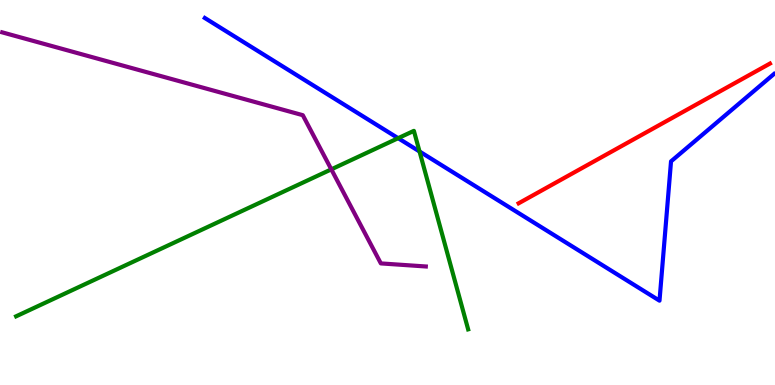[{'lines': ['blue', 'red'], 'intersections': []}, {'lines': ['green', 'red'], 'intersections': []}, {'lines': ['purple', 'red'], 'intersections': []}, {'lines': ['blue', 'green'], 'intersections': [{'x': 5.14, 'y': 6.41}, {'x': 5.41, 'y': 6.07}]}, {'lines': ['blue', 'purple'], 'intersections': []}, {'lines': ['green', 'purple'], 'intersections': [{'x': 4.27, 'y': 5.6}]}]